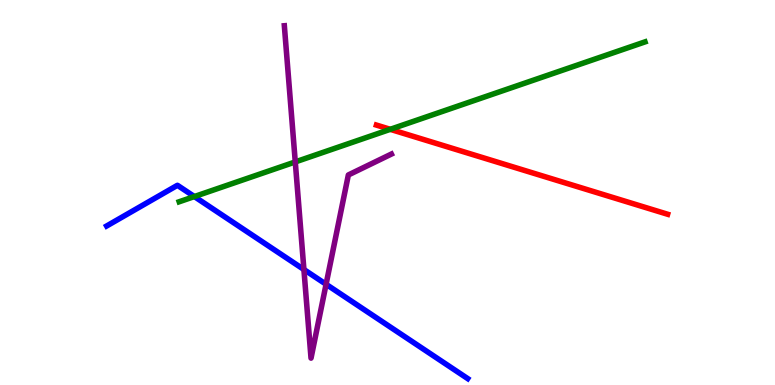[{'lines': ['blue', 'red'], 'intersections': []}, {'lines': ['green', 'red'], 'intersections': [{'x': 5.04, 'y': 6.64}]}, {'lines': ['purple', 'red'], 'intersections': []}, {'lines': ['blue', 'green'], 'intersections': [{'x': 2.51, 'y': 4.89}]}, {'lines': ['blue', 'purple'], 'intersections': [{'x': 3.92, 'y': 3.0}, {'x': 4.21, 'y': 2.62}]}, {'lines': ['green', 'purple'], 'intersections': [{'x': 3.81, 'y': 5.79}]}]